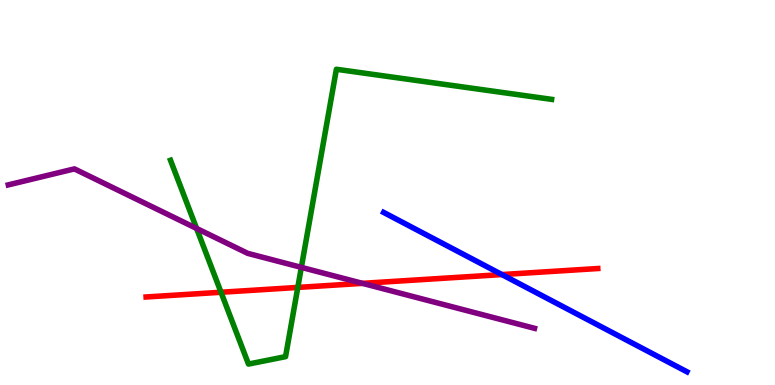[{'lines': ['blue', 'red'], 'intersections': [{'x': 6.48, 'y': 2.87}]}, {'lines': ['green', 'red'], 'intersections': [{'x': 2.85, 'y': 2.41}, {'x': 3.84, 'y': 2.53}]}, {'lines': ['purple', 'red'], 'intersections': [{'x': 4.68, 'y': 2.64}]}, {'lines': ['blue', 'green'], 'intersections': []}, {'lines': ['blue', 'purple'], 'intersections': []}, {'lines': ['green', 'purple'], 'intersections': [{'x': 2.54, 'y': 4.07}, {'x': 3.89, 'y': 3.06}]}]